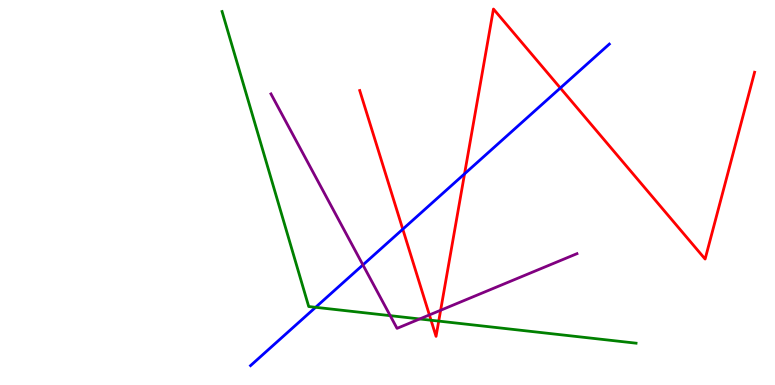[{'lines': ['blue', 'red'], 'intersections': [{'x': 5.2, 'y': 4.05}, {'x': 5.99, 'y': 5.48}, {'x': 7.23, 'y': 7.71}]}, {'lines': ['green', 'red'], 'intersections': [{'x': 5.56, 'y': 1.68}, {'x': 5.66, 'y': 1.66}]}, {'lines': ['purple', 'red'], 'intersections': [{'x': 5.54, 'y': 1.82}, {'x': 5.69, 'y': 1.94}]}, {'lines': ['blue', 'green'], 'intersections': [{'x': 4.07, 'y': 2.02}]}, {'lines': ['blue', 'purple'], 'intersections': [{'x': 4.68, 'y': 3.12}]}, {'lines': ['green', 'purple'], 'intersections': [{'x': 5.03, 'y': 1.8}, {'x': 5.42, 'y': 1.72}]}]